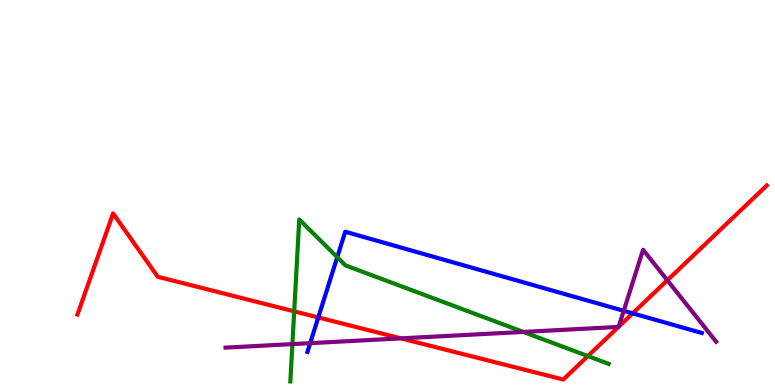[{'lines': ['blue', 'red'], 'intersections': [{'x': 4.11, 'y': 1.75}, {'x': 8.16, 'y': 1.86}]}, {'lines': ['green', 'red'], 'intersections': [{'x': 3.8, 'y': 1.91}, {'x': 7.59, 'y': 0.751}]}, {'lines': ['purple', 'red'], 'intersections': [{'x': 5.17, 'y': 1.21}, {'x': 7.98, 'y': 1.51}, {'x': 7.98, 'y': 1.51}, {'x': 8.61, 'y': 2.72}]}, {'lines': ['blue', 'green'], 'intersections': [{'x': 4.35, 'y': 3.32}]}, {'lines': ['blue', 'purple'], 'intersections': [{'x': 4.0, 'y': 1.09}, {'x': 8.05, 'y': 1.93}]}, {'lines': ['green', 'purple'], 'intersections': [{'x': 3.77, 'y': 1.06}, {'x': 6.75, 'y': 1.38}]}]